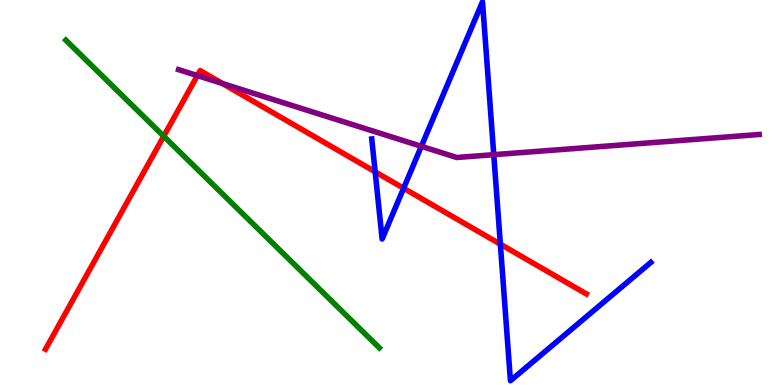[{'lines': ['blue', 'red'], 'intersections': [{'x': 4.84, 'y': 5.54}, {'x': 5.21, 'y': 5.11}, {'x': 6.46, 'y': 3.66}]}, {'lines': ['green', 'red'], 'intersections': [{'x': 2.11, 'y': 6.46}]}, {'lines': ['purple', 'red'], 'intersections': [{'x': 2.55, 'y': 8.04}, {'x': 2.87, 'y': 7.83}]}, {'lines': ['blue', 'green'], 'intersections': []}, {'lines': ['blue', 'purple'], 'intersections': [{'x': 5.44, 'y': 6.2}, {'x': 6.37, 'y': 5.98}]}, {'lines': ['green', 'purple'], 'intersections': []}]